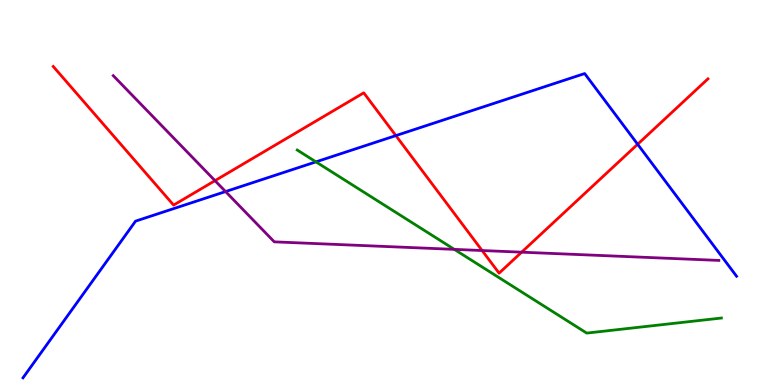[{'lines': ['blue', 'red'], 'intersections': [{'x': 5.11, 'y': 6.48}, {'x': 8.23, 'y': 6.25}]}, {'lines': ['green', 'red'], 'intersections': []}, {'lines': ['purple', 'red'], 'intersections': [{'x': 2.77, 'y': 5.31}, {'x': 6.22, 'y': 3.49}, {'x': 6.73, 'y': 3.45}]}, {'lines': ['blue', 'green'], 'intersections': [{'x': 4.08, 'y': 5.8}]}, {'lines': ['blue', 'purple'], 'intersections': [{'x': 2.91, 'y': 5.02}]}, {'lines': ['green', 'purple'], 'intersections': [{'x': 5.86, 'y': 3.52}]}]